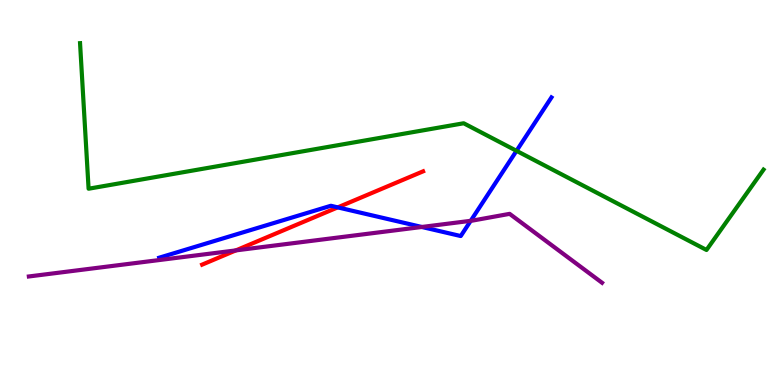[{'lines': ['blue', 'red'], 'intersections': [{'x': 4.36, 'y': 4.61}]}, {'lines': ['green', 'red'], 'intersections': []}, {'lines': ['purple', 'red'], 'intersections': [{'x': 3.04, 'y': 3.5}]}, {'lines': ['blue', 'green'], 'intersections': [{'x': 6.66, 'y': 6.08}]}, {'lines': ['blue', 'purple'], 'intersections': [{'x': 5.44, 'y': 4.1}, {'x': 6.07, 'y': 4.26}]}, {'lines': ['green', 'purple'], 'intersections': []}]